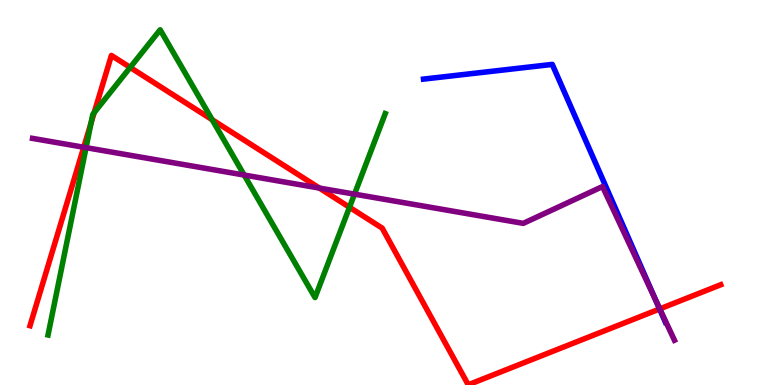[{'lines': ['blue', 'red'], 'intersections': [{'x': 8.51, 'y': 1.97}]}, {'lines': ['green', 'red'], 'intersections': [{'x': 1.17, 'y': 6.8}, {'x': 1.22, 'y': 7.07}, {'x': 1.68, 'y': 8.25}, {'x': 2.74, 'y': 6.89}, {'x': 4.51, 'y': 4.62}]}, {'lines': ['purple', 'red'], 'intersections': [{'x': 1.08, 'y': 6.18}, {'x': 4.12, 'y': 5.12}, {'x': 8.51, 'y': 1.98}]}, {'lines': ['blue', 'green'], 'intersections': []}, {'lines': ['blue', 'purple'], 'intersections': [{'x': 8.46, 'y': 2.19}]}, {'lines': ['green', 'purple'], 'intersections': [{'x': 1.11, 'y': 6.16}, {'x': 3.15, 'y': 5.45}, {'x': 4.57, 'y': 4.96}]}]